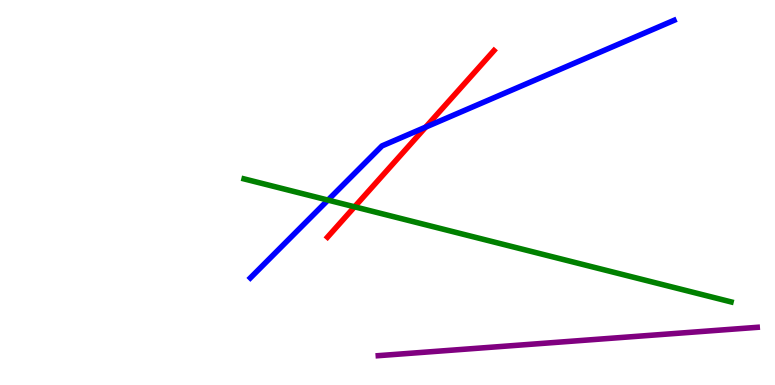[{'lines': ['blue', 'red'], 'intersections': [{'x': 5.49, 'y': 6.7}]}, {'lines': ['green', 'red'], 'intersections': [{'x': 4.58, 'y': 4.63}]}, {'lines': ['purple', 'red'], 'intersections': []}, {'lines': ['blue', 'green'], 'intersections': [{'x': 4.23, 'y': 4.8}]}, {'lines': ['blue', 'purple'], 'intersections': []}, {'lines': ['green', 'purple'], 'intersections': []}]